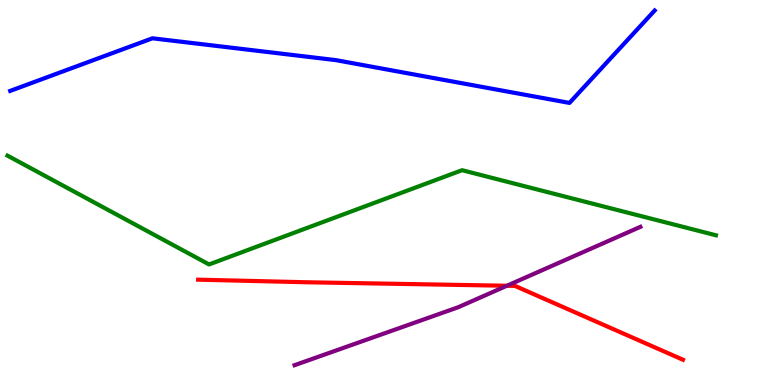[{'lines': ['blue', 'red'], 'intersections': []}, {'lines': ['green', 'red'], 'intersections': []}, {'lines': ['purple', 'red'], 'intersections': [{'x': 6.54, 'y': 2.58}]}, {'lines': ['blue', 'green'], 'intersections': []}, {'lines': ['blue', 'purple'], 'intersections': []}, {'lines': ['green', 'purple'], 'intersections': []}]